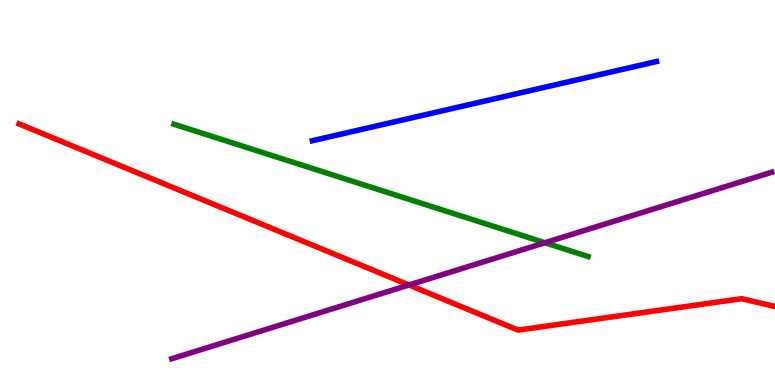[{'lines': ['blue', 'red'], 'intersections': []}, {'lines': ['green', 'red'], 'intersections': []}, {'lines': ['purple', 'red'], 'intersections': [{'x': 5.28, 'y': 2.6}]}, {'lines': ['blue', 'green'], 'intersections': []}, {'lines': ['blue', 'purple'], 'intersections': []}, {'lines': ['green', 'purple'], 'intersections': [{'x': 7.03, 'y': 3.7}]}]